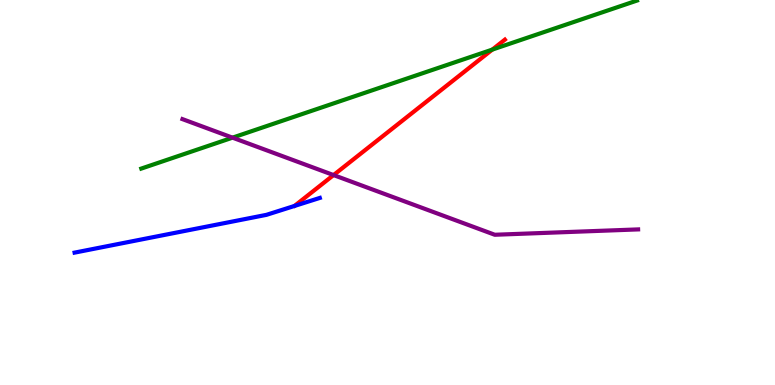[{'lines': ['blue', 'red'], 'intersections': []}, {'lines': ['green', 'red'], 'intersections': [{'x': 6.35, 'y': 8.71}]}, {'lines': ['purple', 'red'], 'intersections': [{'x': 4.3, 'y': 5.45}]}, {'lines': ['blue', 'green'], 'intersections': []}, {'lines': ['blue', 'purple'], 'intersections': []}, {'lines': ['green', 'purple'], 'intersections': [{'x': 3.0, 'y': 6.42}]}]